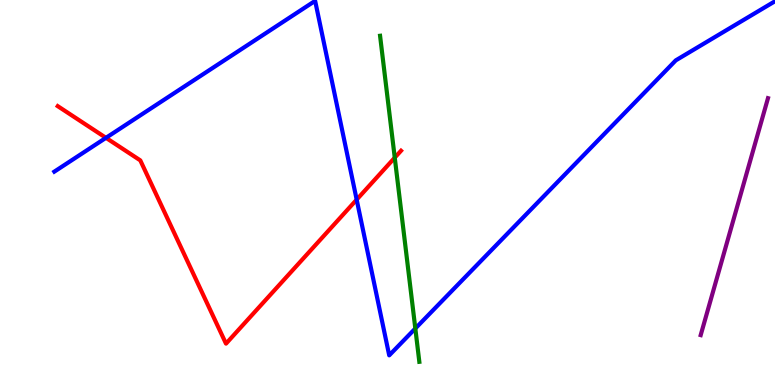[{'lines': ['blue', 'red'], 'intersections': [{'x': 1.37, 'y': 6.42}, {'x': 4.6, 'y': 4.81}]}, {'lines': ['green', 'red'], 'intersections': [{'x': 5.09, 'y': 5.9}]}, {'lines': ['purple', 'red'], 'intersections': []}, {'lines': ['blue', 'green'], 'intersections': [{'x': 5.36, 'y': 1.47}]}, {'lines': ['blue', 'purple'], 'intersections': []}, {'lines': ['green', 'purple'], 'intersections': []}]